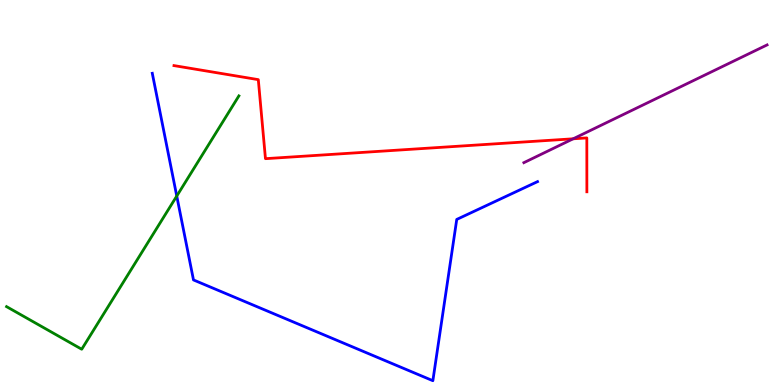[{'lines': ['blue', 'red'], 'intersections': []}, {'lines': ['green', 'red'], 'intersections': []}, {'lines': ['purple', 'red'], 'intersections': [{'x': 7.4, 'y': 6.39}]}, {'lines': ['blue', 'green'], 'intersections': [{'x': 2.28, 'y': 4.91}]}, {'lines': ['blue', 'purple'], 'intersections': []}, {'lines': ['green', 'purple'], 'intersections': []}]